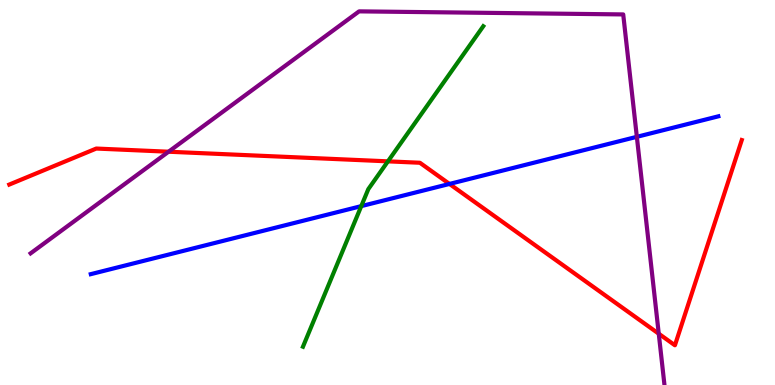[{'lines': ['blue', 'red'], 'intersections': [{'x': 5.8, 'y': 5.22}]}, {'lines': ['green', 'red'], 'intersections': [{'x': 5.01, 'y': 5.81}]}, {'lines': ['purple', 'red'], 'intersections': [{'x': 2.17, 'y': 6.06}, {'x': 8.5, 'y': 1.33}]}, {'lines': ['blue', 'green'], 'intersections': [{'x': 4.66, 'y': 4.65}]}, {'lines': ['blue', 'purple'], 'intersections': [{'x': 8.22, 'y': 6.45}]}, {'lines': ['green', 'purple'], 'intersections': []}]